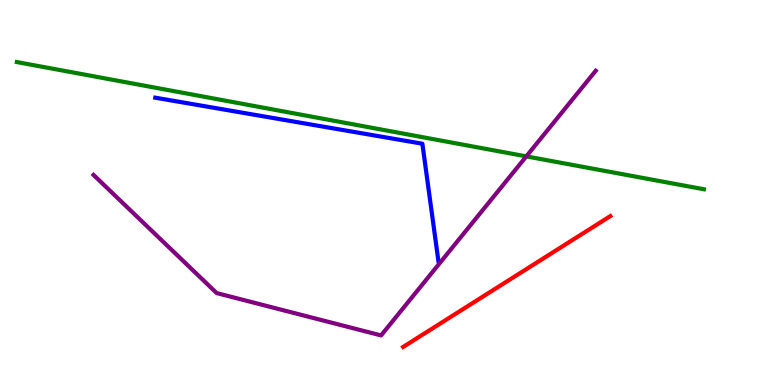[{'lines': ['blue', 'red'], 'intersections': []}, {'lines': ['green', 'red'], 'intersections': []}, {'lines': ['purple', 'red'], 'intersections': []}, {'lines': ['blue', 'green'], 'intersections': []}, {'lines': ['blue', 'purple'], 'intersections': []}, {'lines': ['green', 'purple'], 'intersections': [{'x': 6.79, 'y': 5.94}]}]